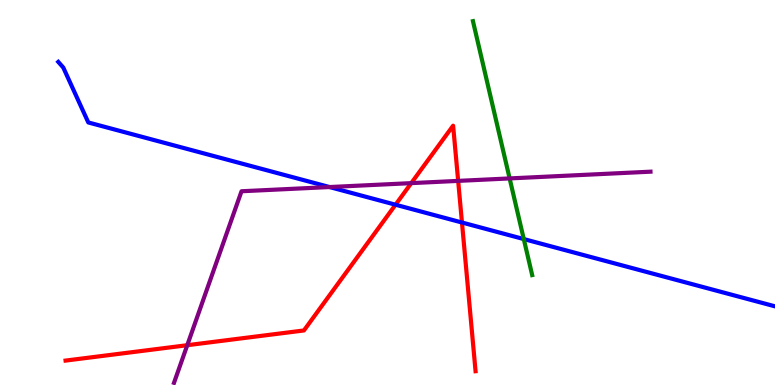[{'lines': ['blue', 'red'], 'intersections': [{'x': 5.1, 'y': 4.68}, {'x': 5.96, 'y': 4.22}]}, {'lines': ['green', 'red'], 'intersections': []}, {'lines': ['purple', 'red'], 'intersections': [{'x': 2.42, 'y': 1.03}, {'x': 5.31, 'y': 5.24}, {'x': 5.91, 'y': 5.3}]}, {'lines': ['blue', 'green'], 'intersections': [{'x': 6.76, 'y': 3.79}]}, {'lines': ['blue', 'purple'], 'intersections': [{'x': 4.25, 'y': 5.14}]}, {'lines': ['green', 'purple'], 'intersections': [{'x': 6.58, 'y': 5.37}]}]